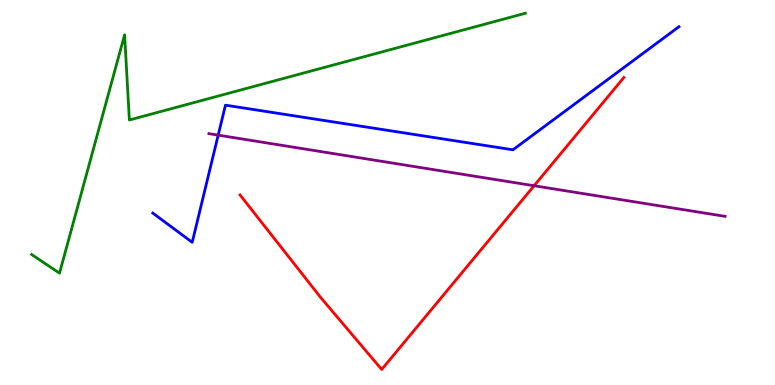[{'lines': ['blue', 'red'], 'intersections': []}, {'lines': ['green', 'red'], 'intersections': []}, {'lines': ['purple', 'red'], 'intersections': [{'x': 6.89, 'y': 5.18}]}, {'lines': ['blue', 'green'], 'intersections': []}, {'lines': ['blue', 'purple'], 'intersections': [{'x': 2.82, 'y': 6.49}]}, {'lines': ['green', 'purple'], 'intersections': []}]